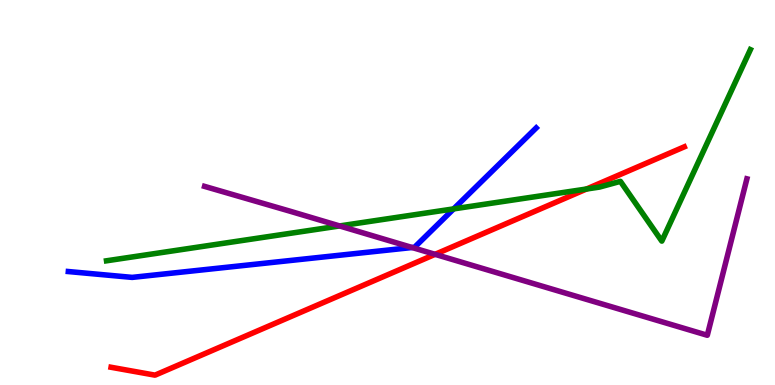[{'lines': ['blue', 'red'], 'intersections': []}, {'lines': ['green', 'red'], 'intersections': [{'x': 7.57, 'y': 5.09}]}, {'lines': ['purple', 'red'], 'intersections': [{'x': 5.61, 'y': 3.39}]}, {'lines': ['blue', 'green'], 'intersections': [{'x': 5.85, 'y': 4.57}]}, {'lines': ['blue', 'purple'], 'intersections': [{'x': 5.32, 'y': 3.57}]}, {'lines': ['green', 'purple'], 'intersections': [{'x': 4.38, 'y': 4.13}]}]